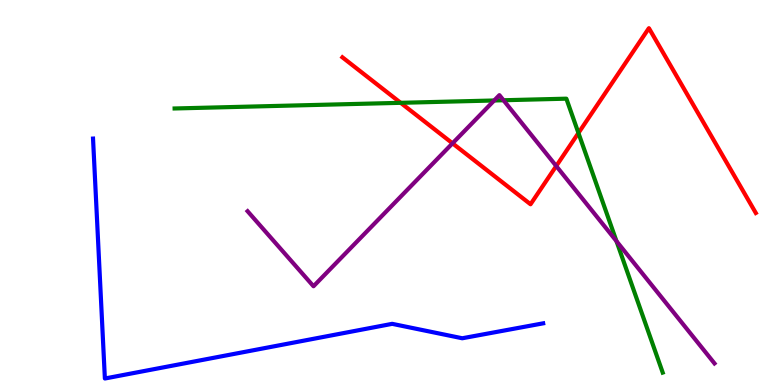[{'lines': ['blue', 'red'], 'intersections': []}, {'lines': ['green', 'red'], 'intersections': [{'x': 5.17, 'y': 7.33}, {'x': 7.46, 'y': 6.55}]}, {'lines': ['purple', 'red'], 'intersections': [{'x': 5.84, 'y': 6.28}, {'x': 7.18, 'y': 5.69}]}, {'lines': ['blue', 'green'], 'intersections': []}, {'lines': ['blue', 'purple'], 'intersections': []}, {'lines': ['green', 'purple'], 'intersections': [{'x': 6.38, 'y': 7.39}, {'x': 6.5, 'y': 7.4}, {'x': 7.95, 'y': 3.74}]}]